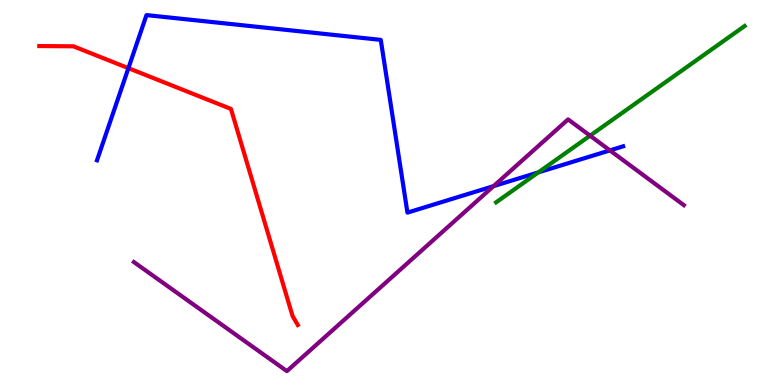[{'lines': ['blue', 'red'], 'intersections': [{'x': 1.66, 'y': 8.23}]}, {'lines': ['green', 'red'], 'intersections': []}, {'lines': ['purple', 'red'], 'intersections': []}, {'lines': ['blue', 'green'], 'intersections': [{'x': 6.95, 'y': 5.52}]}, {'lines': ['blue', 'purple'], 'intersections': [{'x': 6.37, 'y': 5.16}, {'x': 7.87, 'y': 6.09}]}, {'lines': ['green', 'purple'], 'intersections': [{'x': 7.61, 'y': 6.48}]}]